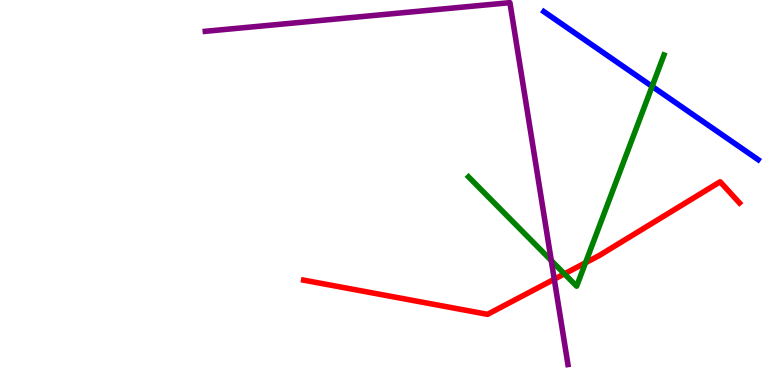[{'lines': ['blue', 'red'], 'intersections': []}, {'lines': ['green', 'red'], 'intersections': [{'x': 7.28, 'y': 2.89}, {'x': 7.55, 'y': 3.18}]}, {'lines': ['purple', 'red'], 'intersections': [{'x': 7.15, 'y': 2.75}]}, {'lines': ['blue', 'green'], 'intersections': [{'x': 8.41, 'y': 7.76}]}, {'lines': ['blue', 'purple'], 'intersections': []}, {'lines': ['green', 'purple'], 'intersections': [{'x': 7.11, 'y': 3.23}]}]